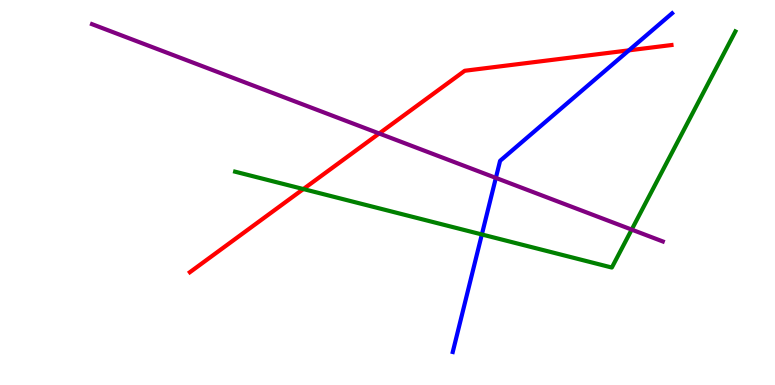[{'lines': ['blue', 'red'], 'intersections': [{'x': 8.12, 'y': 8.69}]}, {'lines': ['green', 'red'], 'intersections': [{'x': 3.91, 'y': 5.09}]}, {'lines': ['purple', 'red'], 'intersections': [{'x': 4.89, 'y': 6.53}]}, {'lines': ['blue', 'green'], 'intersections': [{'x': 6.22, 'y': 3.91}]}, {'lines': ['blue', 'purple'], 'intersections': [{'x': 6.4, 'y': 5.38}]}, {'lines': ['green', 'purple'], 'intersections': [{'x': 8.15, 'y': 4.04}]}]